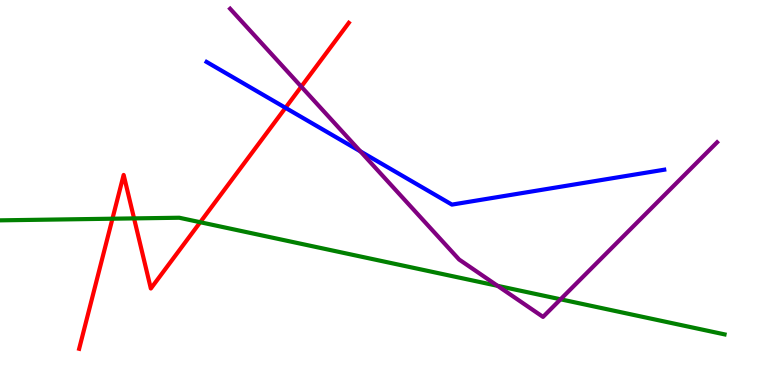[{'lines': ['blue', 'red'], 'intersections': [{'x': 3.68, 'y': 7.2}]}, {'lines': ['green', 'red'], 'intersections': [{'x': 1.45, 'y': 4.32}, {'x': 1.73, 'y': 4.33}, {'x': 2.58, 'y': 4.23}]}, {'lines': ['purple', 'red'], 'intersections': [{'x': 3.89, 'y': 7.75}]}, {'lines': ['blue', 'green'], 'intersections': []}, {'lines': ['blue', 'purple'], 'intersections': [{'x': 4.65, 'y': 6.07}]}, {'lines': ['green', 'purple'], 'intersections': [{'x': 6.42, 'y': 2.58}, {'x': 7.23, 'y': 2.23}]}]